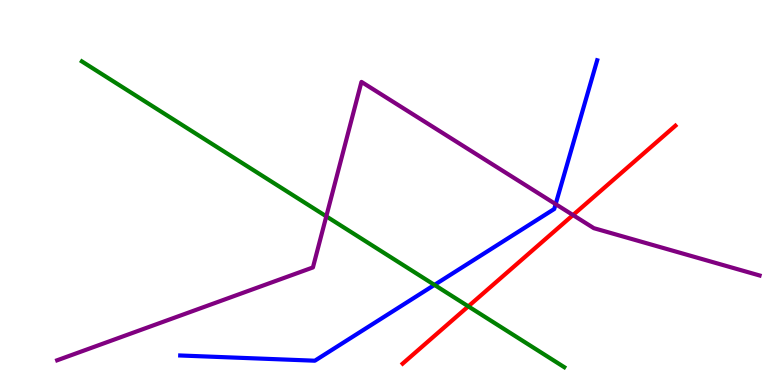[{'lines': ['blue', 'red'], 'intersections': []}, {'lines': ['green', 'red'], 'intersections': [{'x': 6.04, 'y': 2.04}]}, {'lines': ['purple', 'red'], 'intersections': [{'x': 7.39, 'y': 4.41}]}, {'lines': ['blue', 'green'], 'intersections': [{'x': 5.61, 'y': 2.6}]}, {'lines': ['blue', 'purple'], 'intersections': [{'x': 7.17, 'y': 4.7}]}, {'lines': ['green', 'purple'], 'intersections': [{'x': 4.21, 'y': 4.38}]}]